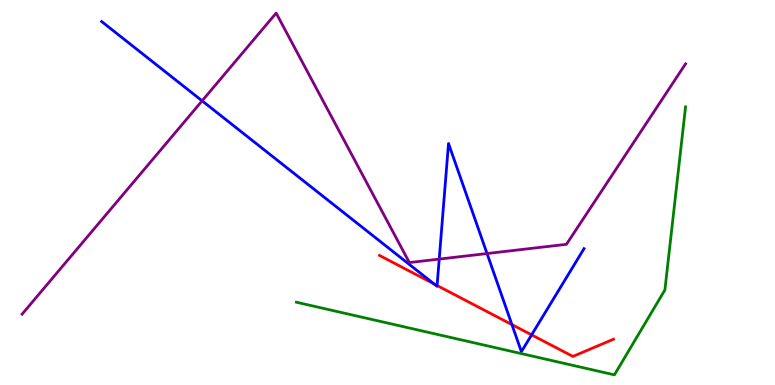[{'lines': ['blue', 'red'], 'intersections': [{'x': 5.6, 'y': 2.63}, {'x': 5.64, 'y': 2.58}, {'x': 6.61, 'y': 1.57}, {'x': 6.86, 'y': 1.3}]}, {'lines': ['green', 'red'], 'intersections': []}, {'lines': ['purple', 'red'], 'intersections': []}, {'lines': ['blue', 'green'], 'intersections': []}, {'lines': ['blue', 'purple'], 'intersections': [{'x': 2.61, 'y': 7.38}, {'x': 5.67, 'y': 3.27}, {'x': 6.28, 'y': 3.41}]}, {'lines': ['green', 'purple'], 'intersections': []}]